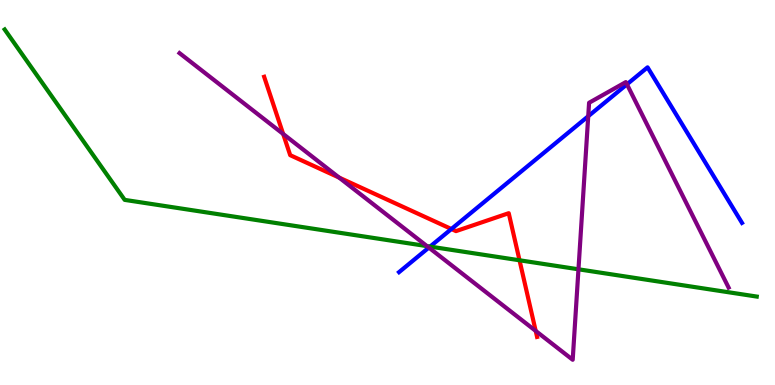[{'lines': ['blue', 'red'], 'intersections': [{'x': 5.82, 'y': 4.05}]}, {'lines': ['green', 'red'], 'intersections': [{'x': 6.7, 'y': 3.24}]}, {'lines': ['purple', 'red'], 'intersections': [{'x': 3.65, 'y': 6.52}, {'x': 4.38, 'y': 5.39}, {'x': 6.91, 'y': 1.41}]}, {'lines': ['blue', 'green'], 'intersections': [{'x': 5.55, 'y': 3.6}]}, {'lines': ['blue', 'purple'], 'intersections': [{'x': 5.53, 'y': 3.57}, {'x': 7.59, 'y': 6.98}, {'x': 8.09, 'y': 7.81}]}, {'lines': ['green', 'purple'], 'intersections': [{'x': 5.51, 'y': 3.61}, {'x': 7.46, 'y': 3.01}]}]